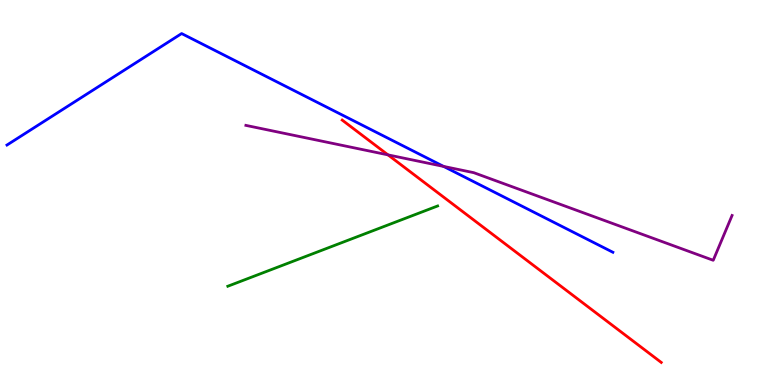[{'lines': ['blue', 'red'], 'intersections': []}, {'lines': ['green', 'red'], 'intersections': []}, {'lines': ['purple', 'red'], 'intersections': [{'x': 5.01, 'y': 5.98}]}, {'lines': ['blue', 'green'], 'intersections': []}, {'lines': ['blue', 'purple'], 'intersections': [{'x': 5.72, 'y': 5.68}]}, {'lines': ['green', 'purple'], 'intersections': []}]